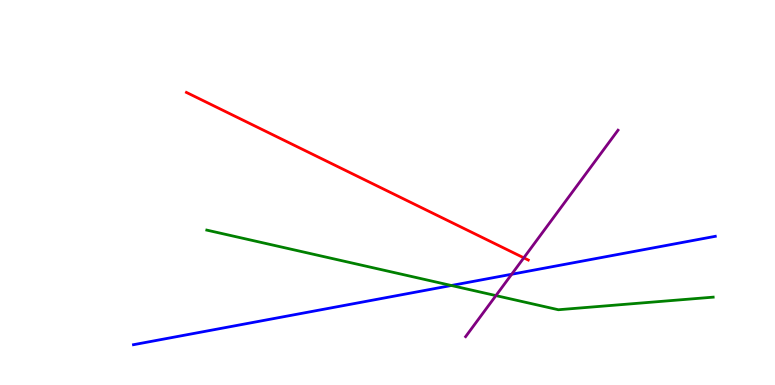[{'lines': ['blue', 'red'], 'intersections': []}, {'lines': ['green', 'red'], 'intersections': []}, {'lines': ['purple', 'red'], 'intersections': [{'x': 6.76, 'y': 3.3}]}, {'lines': ['blue', 'green'], 'intersections': [{'x': 5.82, 'y': 2.58}]}, {'lines': ['blue', 'purple'], 'intersections': [{'x': 6.6, 'y': 2.88}]}, {'lines': ['green', 'purple'], 'intersections': [{'x': 6.4, 'y': 2.32}]}]